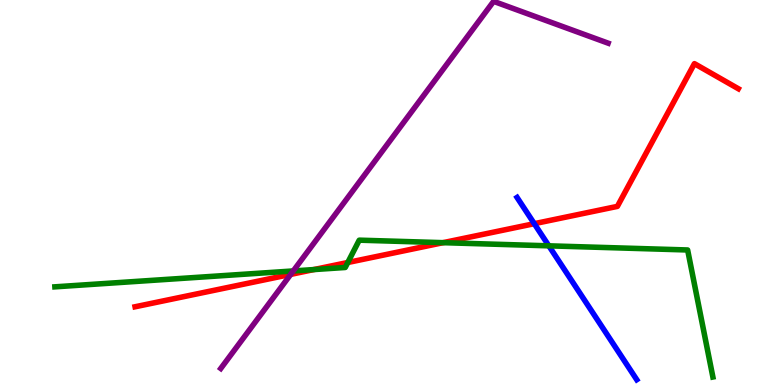[{'lines': ['blue', 'red'], 'intersections': [{'x': 6.89, 'y': 4.19}]}, {'lines': ['green', 'red'], 'intersections': [{'x': 4.05, 'y': 3.0}, {'x': 4.49, 'y': 3.18}, {'x': 5.72, 'y': 3.7}]}, {'lines': ['purple', 'red'], 'intersections': [{'x': 3.75, 'y': 2.87}]}, {'lines': ['blue', 'green'], 'intersections': [{'x': 7.08, 'y': 3.61}]}, {'lines': ['blue', 'purple'], 'intersections': []}, {'lines': ['green', 'purple'], 'intersections': [{'x': 3.78, 'y': 2.96}]}]